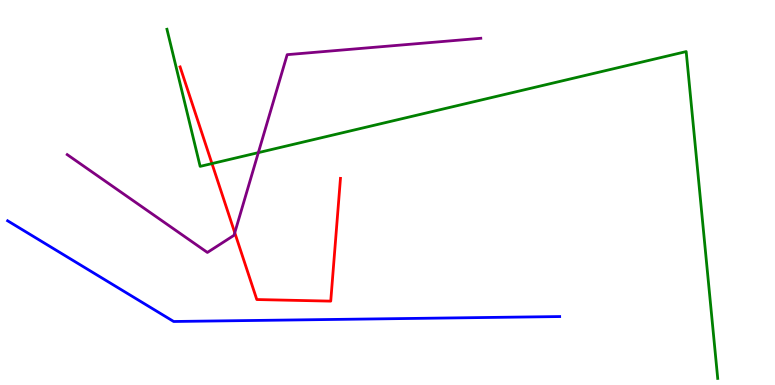[{'lines': ['blue', 'red'], 'intersections': []}, {'lines': ['green', 'red'], 'intersections': [{'x': 2.74, 'y': 5.75}]}, {'lines': ['purple', 'red'], 'intersections': [{'x': 3.03, 'y': 3.96}]}, {'lines': ['blue', 'green'], 'intersections': []}, {'lines': ['blue', 'purple'], 'intersections': []}, {'lines': ['green', 'purple'], 'intersections': [{'x': 3.33, 'y': 6.04}]}]